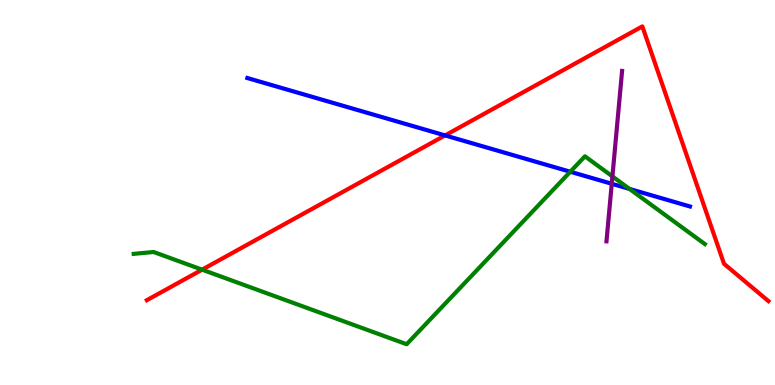[{'lines': ['blue', 'red'], 'intersections': [{'x': 5.74, 'y': 6.48}]}, {'lines': ['green', 'red'], 'intersections': [{'x': 2.61, 'y': 3.0}]}, {'lines': ['purple', 'red'], 'intersections': []}, {'lines': ['blue', 'green'], 'intersections': [{'x': 7.36, 'y': 5.54}, {'x': 8.12, 'y': 5.09}]}, {'lines': ['blue', 'purple'], 'intersections': [{'x': 7.89, 'y': 5.23}]}, {'lines': ['green', 'purple'], 'intersections': [{'x': 7.9, 'y': 5.42}]}]